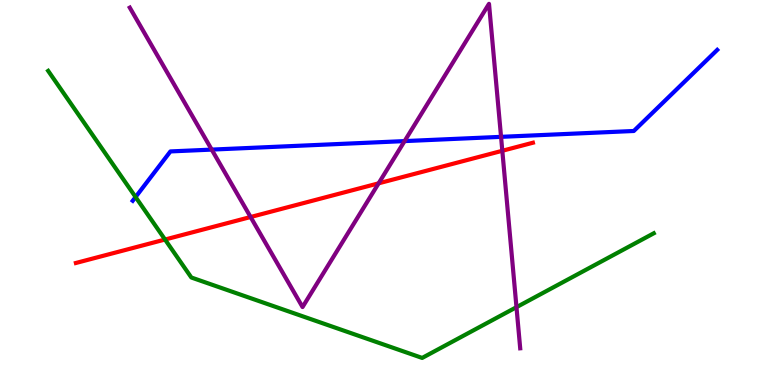[{'lines': ['blue', 'red'], 'intersections': []}, {'lines': ['green', 'red'], 'intersections': [{'x': 2.13, 'y': 3.78}]}, {'lines': ['purple', 'red'], 'intersections': [{'x': 3.23, 'y': 4.36}, {'x': 4.89, 'y': 5.24}, {'x': 6.48, 'y': 6.08}]}, {'lines': ['blue', 'green'], 'intersections': [{'x': 1.75, 'y': 4.88}]}, {'lines': ['blue', 'purple'], 'intersections': [{'x': 2.73, 'y': 6.11}, {'x': 5.22, 'y': 6.34}, {'x': 6.47, 'y': 6.45}]}, {'lines': ['green', 'purple'], 'intersections': [{'x': 6.66, 'y': 2.02}]}]